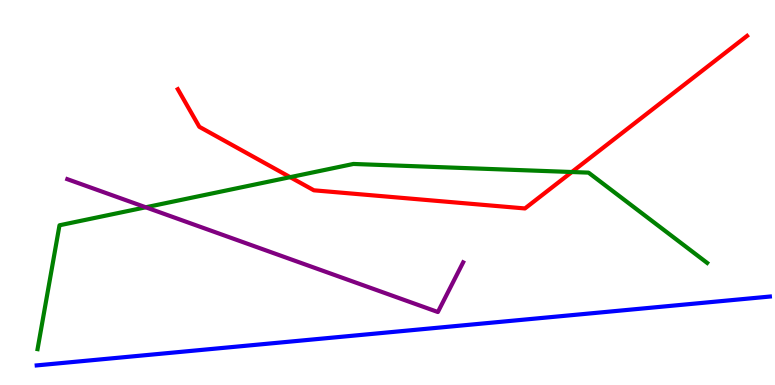[{'lines': ['blue', 'red'], 'intersections': []}, {'lines': ['green', 'red'], 'intersections': [{'x': 3.74, 'y': 5.4}, {'x': 7.38, 'y': 5.53}]}, {'lines': ['purple', 'red'], 'intersections': []}, {'lines': ['blue', 'green'], 'intersections': []}, {'lines': ['blue', 'purple'], 'intersections': []}, {'lines': ['green', 'purple'], 'intersections': [{'x': 1.88, 'y': 4.62}]}]